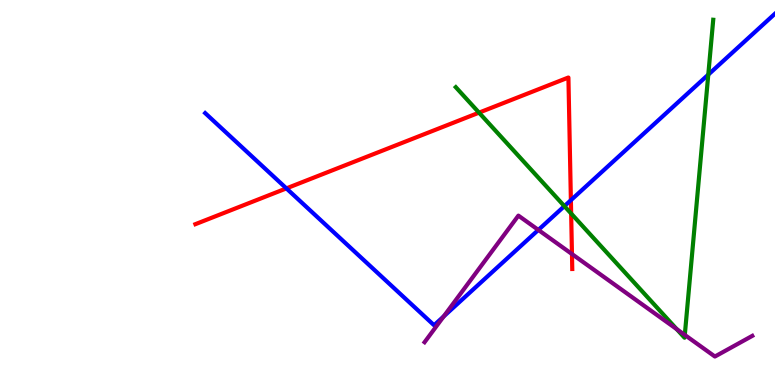[{'lines': ['blue', 'red'], 'intersections': [{'x': 3.7, 'y': 5.11}, {'x': 7.37, 'y': 4.8}]}, {'lines': ['green', 'red'], 'intersections': [{'x': 6.18, 'y': 7.07}, {'x': 7.37, 'y': 4.45}]}, {'lines': ['purple', 'red'], 'intersections': [{'x': 7.38, 'y': 3.4}]}, {'lines': ['blue', 'green'], 'intersections': [{'x': 7.28, 'y': 4.65}, {'x': 9.14, 'y': 8.06}]}, {'lines': ['blue', 'purple'], 'intersections': [{'x': 5.72, 'y': 1.78}, {'x': 6.95, 'y': 4.03}]}, {'lines': ['green', 'purple'], 'intersections': [{'x': 8.73, 'y': 1.45}, {'x': 8.84, 'y': 1.3}]}]